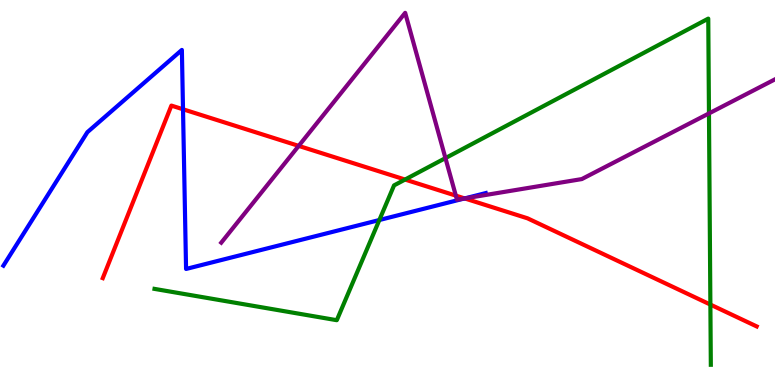[{'lines': ['blue', 'red'], 'intersections': [{'x': 2.36, 'y': 7.16}, {'x': 6.0, 'y': 4.85}]}, {'lines': ['green', 'red'], 'intersections': [{'x': 5.23, 'y': 5.34}, {'x': 9.17, 'y': 2.09}]}, {'lines': ['purple', 'red'], 'intersections': [{'x': 3.85, 'y': 6.21}, {'x': 5.88, 'y': 4.92}, {'x': 6.0, 'y': 4.85}]}, {'lines': ['blue', 'green'], 'intersections': [{'x': 4.89, 'y': 4.29}]}, {'lines': ['blue', 'purple'], 'intersections': [{'x': 5.99, 'y': 4.84}]}, {'lines': ['green', 'purple'], 'intersections': [{'x': 5.75, 'y': 5.89}, {'x': 9.15, 'y': 7.05}]}]